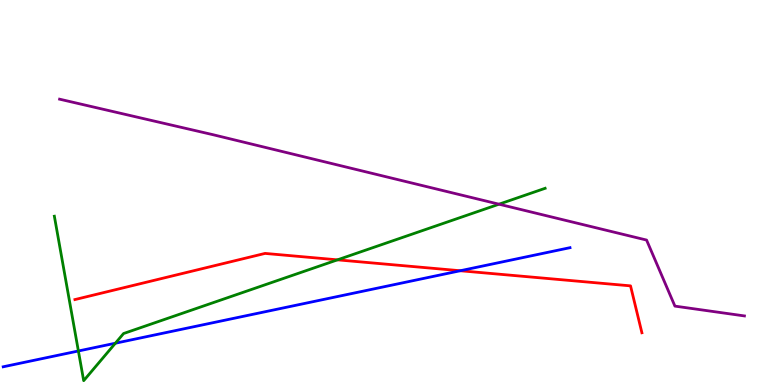[{'lines': ['blue', 'red'], 'intersections': [{'x': 5.94, 'y': 2.97}]}, {'lines': ['green', 'red'], 'intersections': [{'x': 4.35, 'y': 3.25}]}, {'lines': ['purple', 'red'], 'intersections': []}, {'lines': ['blue', 'green'], 'intersections': [{'x': 1.01, 'y': 0.883}, {'x': 1.49, 'y': 1.09}]}, {'lines': ['blue', 'purple'], 'intersections': []}, {'lines': ['green', 'purple'], 'intersections': [{'x': 6.44, 'y': 4.7}]}]